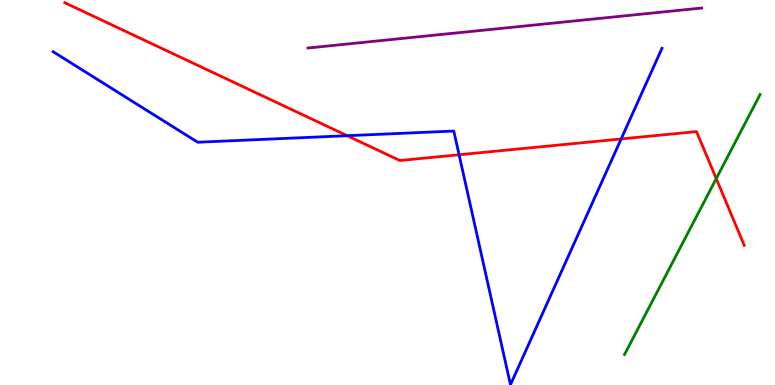[{'lines': ['blue', 'red'], 'intersections': [{'x': 4.48, 'y': 6.48}, {'x': 5.92, 'y': 5.98}, {'x': 8.01, 'y': 6.39}]}, {'lines': ['green', 'red'], 'intersections': [{'x': 9.24, 'y': 5.36}]}, {'lines': ['purple', 'red'], 'intersections': []}, {'lines': ['blue', 'green'], 'intersections': []}, {'lines': ['blue', 'purple'], 'intersections': []}, {'lines': ['green', 'purple'], 'intersections': []}]